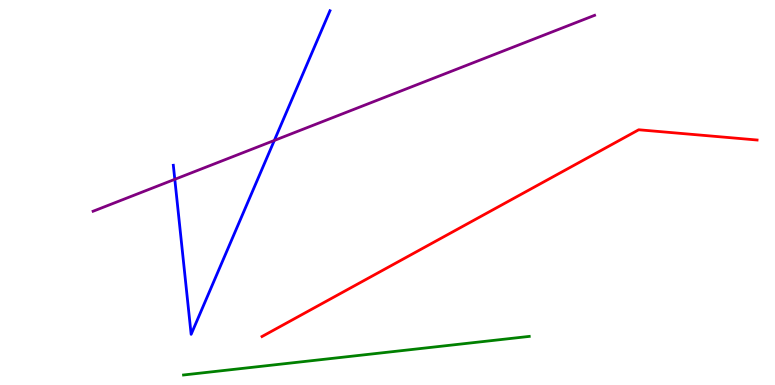[{'lines': ['blue', 'red'], 'intersections': []}, {'lines': ['green', 'red'], 'intersections': []}, {'lines': ['purple', 'red'], 'intersections': []}, {'lines': ['blue', 'green'], 'intersections': []}, {'lines': ['blue', 'purple'], 'intersections': [{'x': 2.26, 'y': 5.34}, {'x': 3.54, 'y': 6.35}]}, {'lines': ['green', 'purple'], 'intersections': []}]